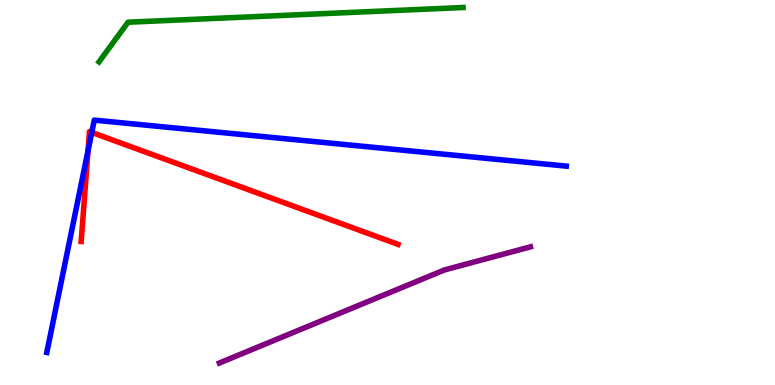[{'lines': ['blue', 'red'], 'intersections': [{'x': 1.14, 'y': 6.08}, {'x': 1.18, 'y': 6.56}]}, {'lines': ['green', 'red'], 'intersections': []}, {'lines': ['purple', 'red'], 'intersections': []}, {'lines': ['blue', 'green'], 'intersections': []}, {'lines': ['blue', 'purple'], 'intersections': []}, {'lines': ['green', 'purple'], 'intersections': []}]